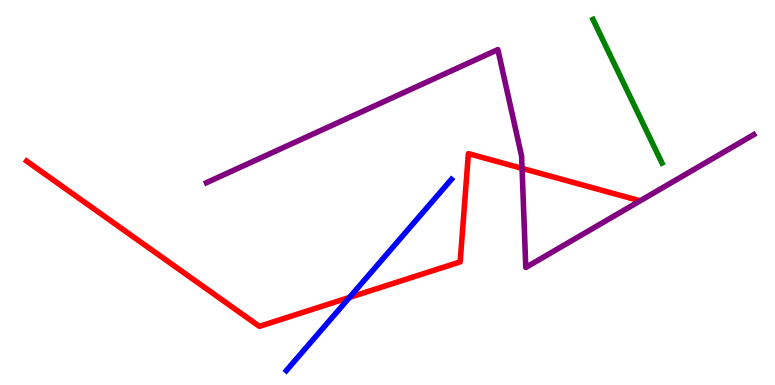[{'lines': ['blue', 'red'], 'intersections': [{'x': 4.51, 'y': 2.27}]}, {'lines': ['green', 'red'], 'intersections': []}, {'lines': ['purple', 'red'], 'intersections': [{'x': 6.74, 'y': 5.63}]}, {'lines': ['blue', 'green'], 'intersections': []}, {'lines': ['blue', 'purple'], 'intersections': []}, {'lines': ['green', 'purple'], 'intersections': []}]